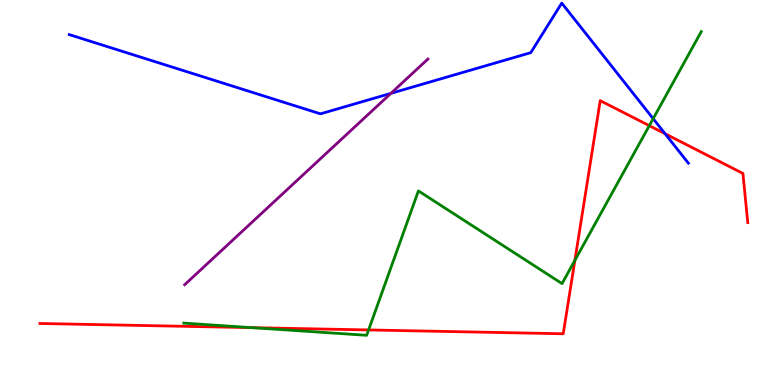[{'lines': ['blue', 'red'], 'intersections': [{'x': 8.58, 'y': 6.53}]}, {'lines': ['green', 'red'], 'intersections': [{'x': 3.25, 'y': 1.49}, {'x': 4.76, 'y': 1.43}, {'x': 7.42, 'y': 3.24}, {'x': 8.38, 'y': 6.74}]}, {'lines': ['purple', 'red'], 'intersections': []}, {'lines': ['blue', 'green'], 'intersections': [{'x': 8.43, 'y': 6.92}]}, {'lines': ['blue', 'purple'], 'intersections': [{'x': 5.04, 'y': 7.58}]}, {'lines': ['green', 'purple'], 'intersections': []}]